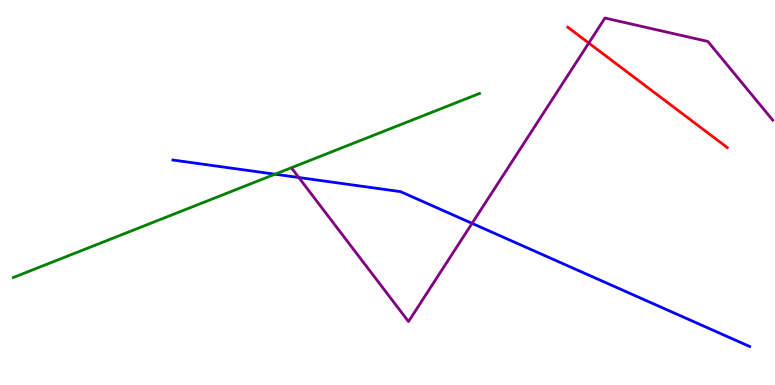[{'lines': ['blue', 'red'], 'intersections': []}, {'lines': ['green', 'red'], 'intersections': []}, {'lines': ['purple', 'red'], 'intersections': [{'x': 7.6, 'y': 8.88}]}, {'lines': ['blue', 'green'], 'intersections': [{'x': 3.55, 'y': 5.48}]}, {'lines': ['blue', 'purple'], 'intersections': [{'x': 3.86, 'y': 5.39}, {'x': 6.09, 'y': 4.2}]}, {'lines': ['green', 'purple'], 'intersections': []}]